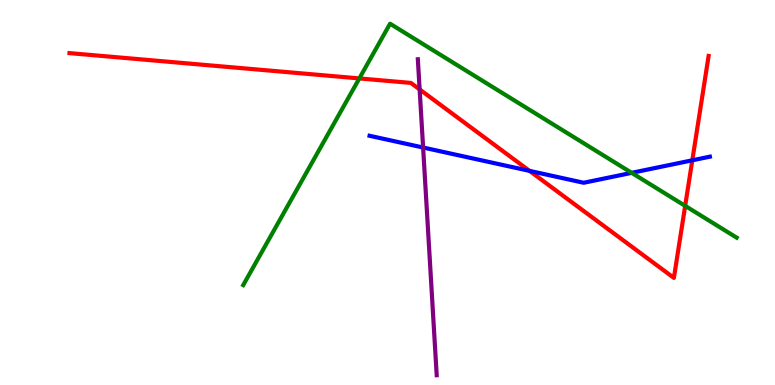[{'lines': ['blue', 'red'], 'intersections': [{'x': 6.83, 'y': 5.56}, {'x': 8.93, 'y': 5.84}]}, {'lines': ['green', 'red'], 'intersections': [{'x': 4.64, 'y': 7.96}, {'x': 8.84, 'y': 4.65}]}, {'lines': ['purple', 'red'], 'intersections': [{'x': 5.41, 'y': 7.68}]}, {'lines': ['blue', 'green'], 'intersections': [{'x': 8.15, 'y': 5.51}]}, {'lines': ['blue', 'purple'], 'intersections': [{'x': 5.46, 'y': 6.17}]}, {'lines': ['green', 'purple'], 'intersections': []}]